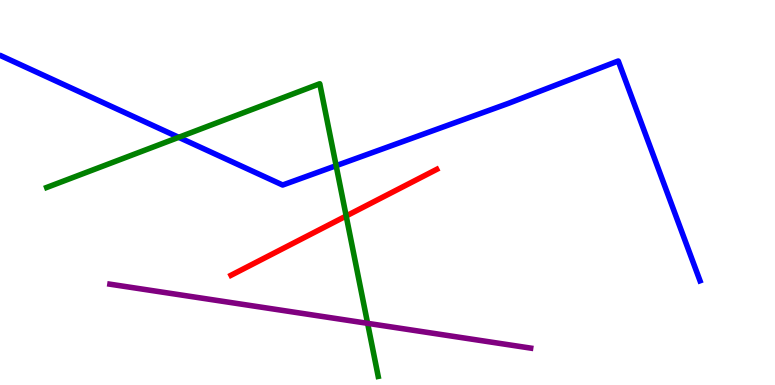[{'lines': ['blue', 'red'], 'intersections': []}, {'lines': ['green', 'red'], 'intersections': [{'x': 4.47, 'y': 4.39}]}, {'lines': ['purple', 'red'], 'intersections': []}, {'lines': ['blue', 'green'], 'intersections': [{'x': 2.31, 'y': 6.43}, {'x': 4.34, 'y': 5.7}]}, {'lines': ['blue', 'purple'], 'intersections': []}, {'lines': ['green', 'purple'], 'intersections': [{'x': 4.74, 'y': 1.6}]}]